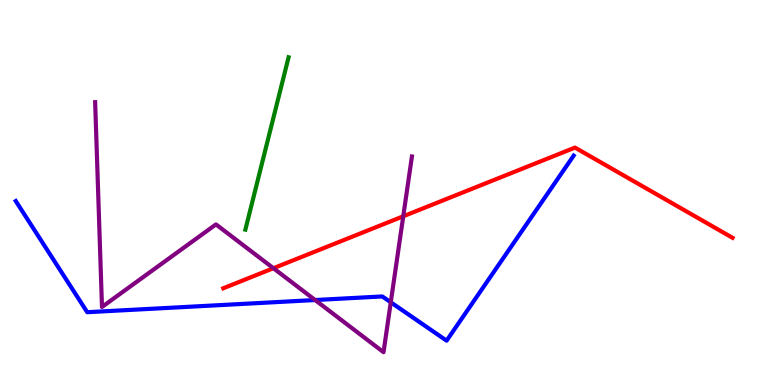[{'lines': ['blue', 'red'], 'intersections': []}, {'lines': ['green', 'red'], 'intersections': []}, {'lines': ['purple', 'red'], 'intersections': [{'x': 3.53, 'y': 3.03}, {'x': 5.2, 'y': 4.38}]}, {'lines': ['blue', 'green'], 'intersections': []}, {'lines': ['blue', 'purple'], 'intersections': [{'x': 4.07, 'y': 2.21}, {'x': 5.04, 'y': 2.15}]}, {'lines': ['green', 'purple'], 'intersections': []}]